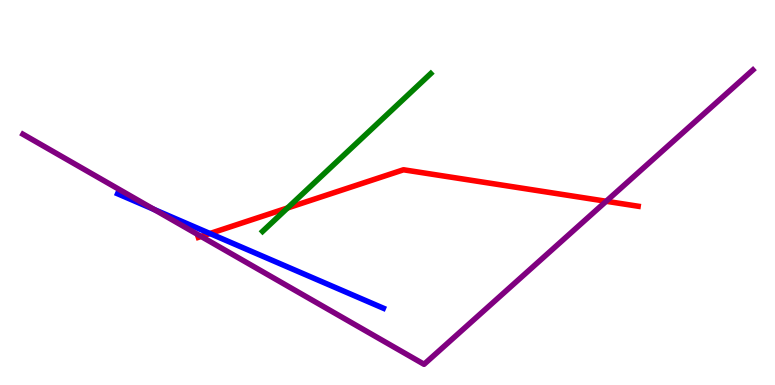[{'lines': ['blue', 'red'], 'intersections': [{'x': 2.71, 'y': 3.93}]}, {'lines': ['green', 'red'], 'intersections': [{'x': 3.71, 'y': 4.6}]}, {'lines': ['purple', 'red'], 'intersections': [{'x': 2.6, 'y': 3.86}, {'x': 7.82, 'y': 4.77}]}, {'lines': ['blue', 'green'], 'intersections': []}, {'lines': ['blue', 'purple'], 'intersections': [{'x': 1.99, 'y': 4.56}]}, {'lines': ['green', 'purple'], 'intersections': []}]